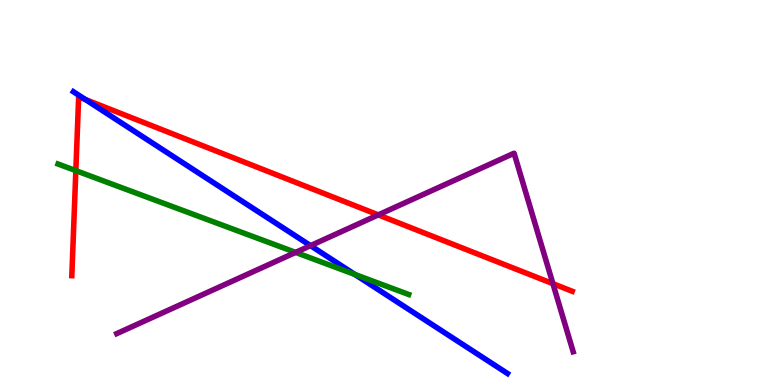[{'lines': ['blue', 'red'], 'intersections': [{'x': 1.1, 'y': 7.41}]}, {'lines': ['green', 'red'], 'intersections': [{'x': 0.979, 'y': 5.57}]}, {'lines': ['purple', 'red'], 'intersections': [{'x': 4.88, 'y': 4.42}, {'x': 7.13, 'y': 2.63}]}, {'lines': ['blue', 'green'], 'intersections': [{'x': 4.58, 'y': 2.87}]}, {'lines': ['blue', 'purple'], 'intersections': [{'x': 4.01, 'y': 3.62}]}, {'lines': ['green', 'purple'], 'intersections': [{'x': 3.81, 'y': 3.44}]}]